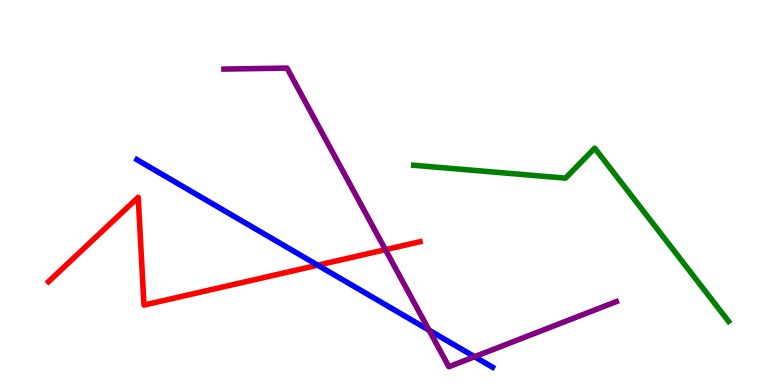[{'lines': ['blue', 'red'], 'intersections': [{'x': 4.1, 'y': 3.11}]}, {'lines': ['green', 'red'], 'intersections': []}, {'lines': ['purple', 'red'], 'intersections': [{'x': 4.97, 'y': 3.52}]}, {'lines': ['blue', 'green'], 'intersections': []}, {'lines': ['blue', 'purple'], 'intersections': [{'x': 5.54, 'y': 1.42}, {'x': 6.12, 'y': 0.734}]}, {'lines': ['green', 'purple'], 'intersections': []}]